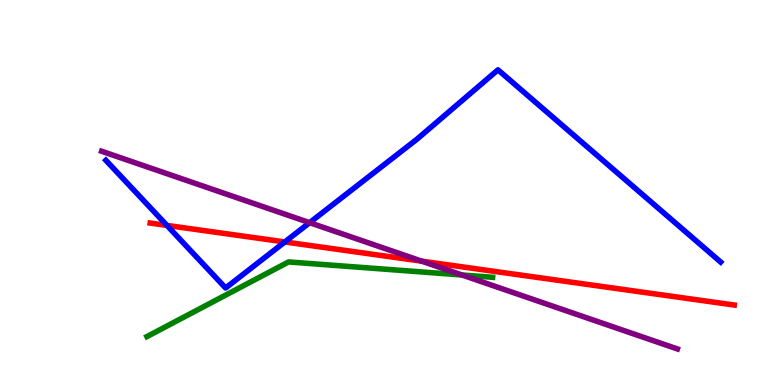[{'lines': ['blue', 'red'], 'intersections': [{'x': 2.15, 'y': 4.15}, {'x': 3.68, 'y': 3.72}]}, {'lines': ['green', 'red'], 'intersections': []}, {'lines': ['purple', 'red'], 'intersections': [{'x': 5.44, 'y': 3.22}]}, {'lines': ['blue', 'green'], 'intersections': []}, {'lines': ['blue', 'purple'], 'intersections': [{'x': 4.0, 'y': 4.22}]}, {'lines': ['green', 'purple'], 'intersections': [{'x': 5.96, 'y': 2.86}]}]